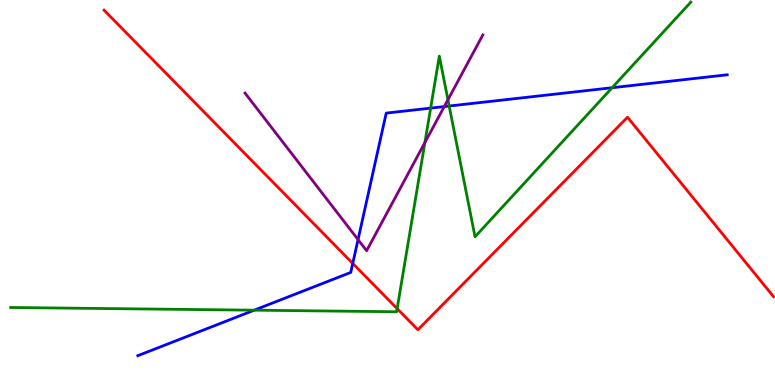[{'lines': ['blue', 'red'], 'intersections': [{'x': 4.55, 'y': 3.16}]}, {'lines': ['green', 'red'], 'intersections': [{'x': 5.12, 'y': 1.98}]}, {'lines': ['purple', 'red'], 'intersections': []}, {'lines': ['blue', 'green'], 'intersections': [{'x': 3.28, 'y': 1.94}, {'x': 5.56, 'y': 7.19}, {'x': 5.8, 'y': 7.25}, {'x': 7.9, 'y': 7.72}]}, {'lines': ['blue', 'purple'], 'intersections': [{'x': 4.62, 'y': 3.78}, {'x': 5.73, 'y': 7.23}]}, {'lines': ['green', 'purple'], 'intersections': [{'x': 5.48, 'y': 6.3}, {'x': 5.78, 'y': 7.41}]}]